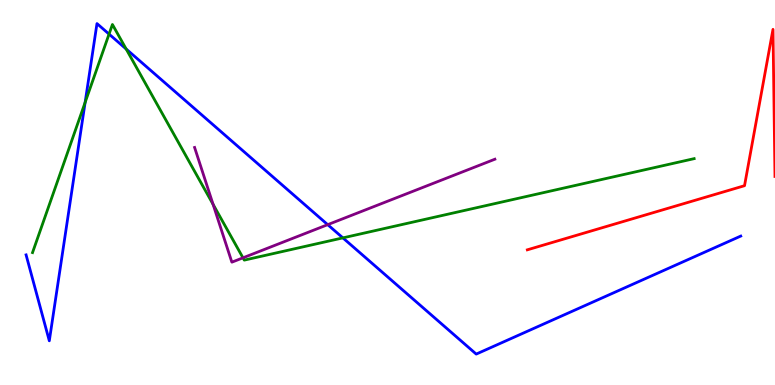[{'lines': ['blue', 'red'], 'intersections': []}, {'lines': ['green', 'red'], 'intersections': []}, {'lines': ['purple', 'red'], 'intersections': []}, {'lines': ['blue', 'green'], 'intersections': [{'x': 1.1, 'y': 7.34}, {'x': 1.41, 'y': 9.11}, {'x': 1.63, 'y': 8.73}, {'x': 4.42, 'y': 3.82}]}, {'lines': ['blue', 'purple'], 'intersections': [{'x': 4.23, 'y': 4.16}]}, {'lines': ['green', 'purple'], 'intersections': [{'x': 2.75, 'y': 4.69}, {'x': 3.14, 'y': 3.3}]}]